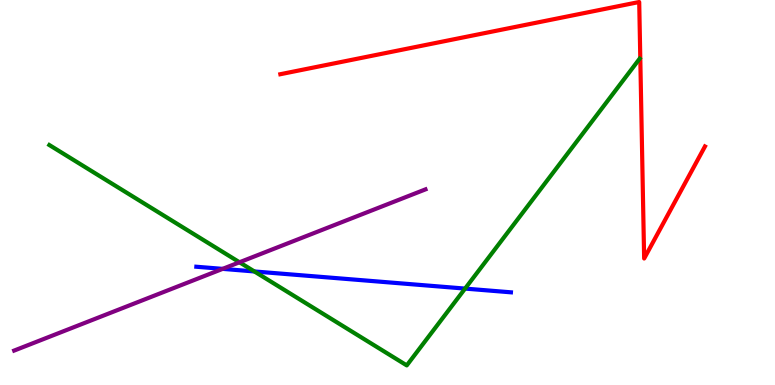[{'lines': ['blue', 'red'], 'intersections': []}, {'lines': ['green', 'red'], 'intersections': []}, {'lines': ['purple', 'red'], 'intersections': []}, {'lines': ['blue', 'green'], 'intersections': [{'x': 3.28, 'y': 2.95}, {'x': 6.0, 'y': 2.5}]}, {'lines': ['blue', 'purple'], 'intersections': [{'x': 2.87, 'y': 3.02}]}, {'lines': ['green', 'purple'], 'intersections': [{'x': 3.09, 'y': 3.19}]}]